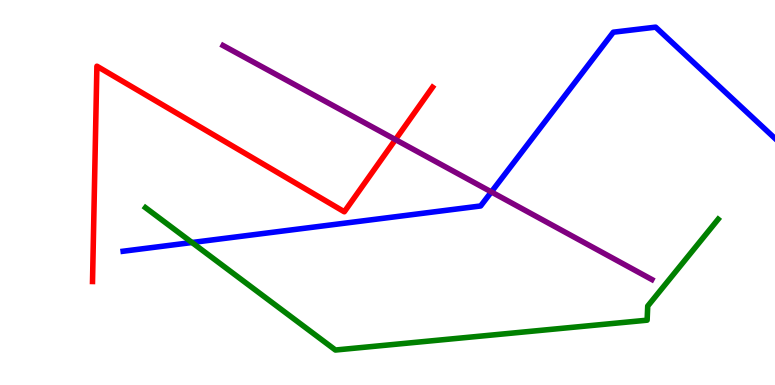[{'lines': ['blue', 'red'], 'intersections': []}, {'lines': ['green', 'red'], 'intersections': []}, {'lines': ['purple', 'red'], 'intersections': [{'x': 5.1, 'y': 6.37}]}, {'lines': ['blue', 'green'], 'intersections': [{'x': 2.48, 'y': 3.7}]}, {'lines': ['blue', 'purple'], 'intersections': [{'x': 6.34, 'y': 5.01}]}, {'lines': ['green', 'purple'], 'intersections': []}]